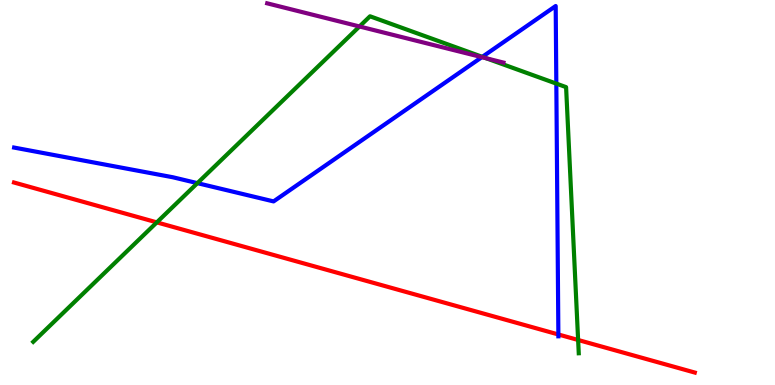[{'lines': ['blue', 'red'], 'intersections': [{'x': 7.2, 'y': 1.31}]}, {'lines': ['green', 'red'], 'intersections': [{'x': 2.02, 'y': 4.22}, {'x': 7.46, 'y': 1.17}]}, {'lines': ['purple', 'red'], 'intersections': []}, {'lines': ['blue', 'green'], 'intersections': [{'x': 2.55, 'y': 5.24}, {'x': 6.22, 'y': 8.52}, {'x': 7.18, 'y': 7.83}]}, {'lines': ['blue', 'purple'], 'intersections': [{'x': 6.22, 'y': 8.52}]}, {'lines': ['green', 'purple'], 'intersections': [{'x': 4.64, 'y': 9.31}, {'x': 6.27, 'y': 8.49}]}]